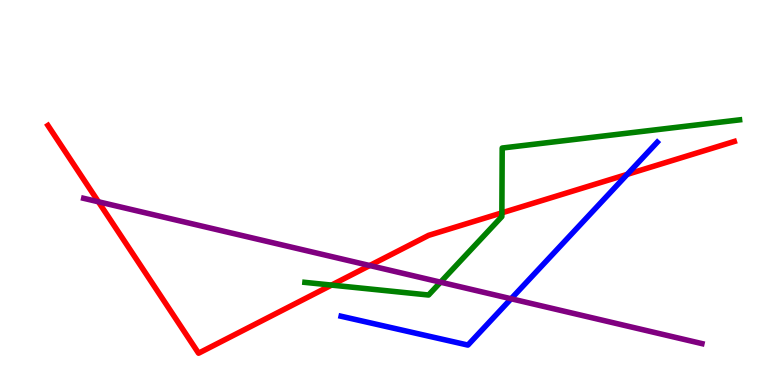[{'lines': ['blue', 'red'], 'intersections': [{'x': 8.09, 'y': 5.47}]}, {'lines': ['green', 'red'], 'intersections': [{'x': 4.28, 'y': 2.6}, {'x': 6.48, 'y': 4.47}]}, {'lines': ['purple', 'red'], 'intersections': [{'x': 1.27, 'y': 4.76}, {'x': 4.77, 'y': 3.1}]}, {'lines': ['blue', 'green'], 'intersections': []}, {'lines': ['blue', 'purple'], 'intersections': [{'x': 6.6, 'y': 2.24}]}, {'lines': ['green', 'purple'], 'intersections': [{'x': 5.68, 'y': 2.67}]}]